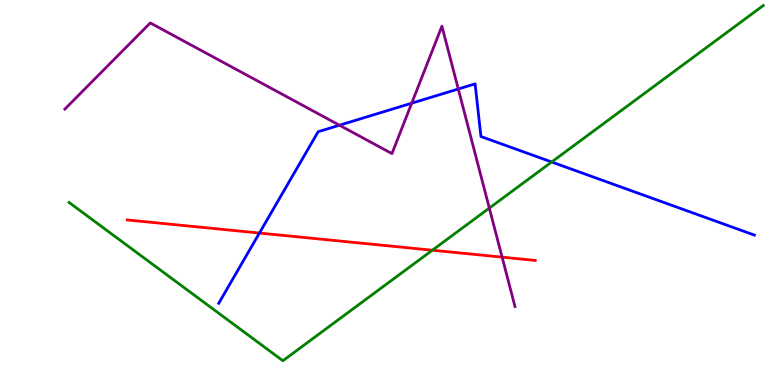[{'lines': ['blue', 'red'], 'intersections': [{'x': 3.35, 'y': 3.95}]}, {'lines': ['green', 'red'], 'intersections': [{'x': 5.58, 'y': 3.5}]}, {'lines': ['purple', 'red'], 'intersections': [{'x': 6.48, 'y': 3.32}]}, {'lines': ['blue', 'green'], 'intersections': [{'x': 7.12, 'y': 5.79}]}, {'lines': ['blue', 'purple'], 'intersections': [{'x': 4.38, 'y': 6.75}, {'x': 5.31, 'y': 7.32}, {'x': 5.91, 'y': 7.69}]}, {'lines': ['green', 'purple'], 'intersections': [{'x': 6.31, 'y': 4.59}]}]